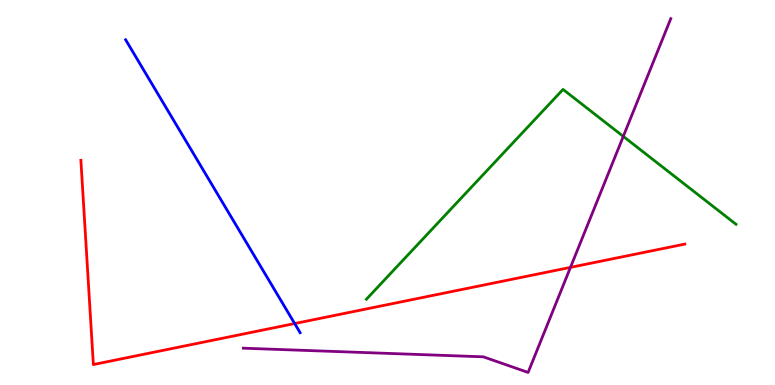[{'lines': ['blue', 'red'], 'intersections': [{'x': 3.8, 'y': 1.6}]}, {'lines': ['green', 'red'], 'intersections': []}, {'lines': ['purple', 'red'], 'intersections': [{'x': 7.36, 'y': 3.06}]}, {'lines': ['blue', 'green'], 'intersections': []}, {'lines': ['blue', 'purple'], 'intersections': []}, {'lines': ['green', 'purple'], 'intersections': [{'x': 8.04, 'y': 6.46}]}]